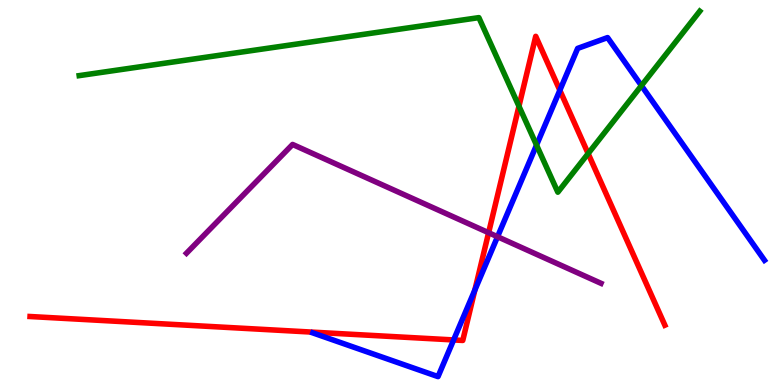[{'lines': ['blue', 'red'], 'intersections': [{'x': 5.85, 'y': 1.17}, {'x': 6.13, 'y': 2.47}, {'x': 7.22, 'y': 7.66}]}, {'lines': ['green', 'red'], 'intersections': [{'x': 6.7, 'y': 7.24}, {'x': 7.59, 'y': 6.01}]}, {'lines': ['purple', 'red'], 'intersections': [{'x': 6.3, 'y': 3.96}]}, {'lines': ['blue', 'green'], 'intersections': [{'x': 6.92, 'y': 6.23}, {'x': 8.28, 'y': 7.78}]}, {'lines': ['blue', 'purple'], 'intersections': [{'x': 6.42, 'y': 3.85}]}, {'lines': ['green', 'purple'], 'intersections': []}]